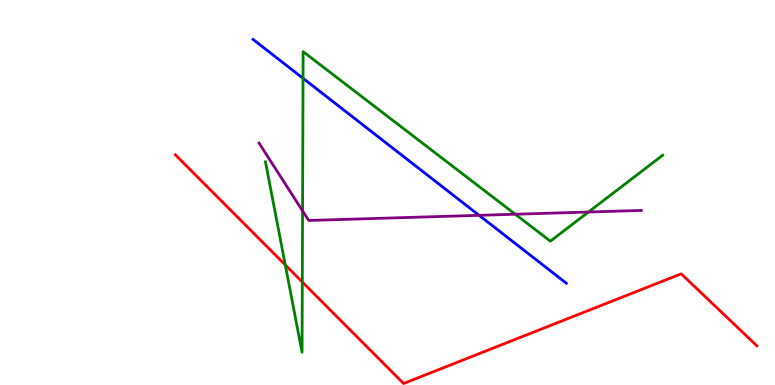[{'lines': ['blue', 'red'], 'intersections': []}, {'lines': ['green', 'red'], 'intersections': [{'x': 3.68, 'y': 3.12}, {'x': 3.9, 'y': 2.67}]}, {'lines': ['purple', 'red'], 'intersections': []}, {'lines': ['blue', 'green'], 'intersections': [{'x': 3.91, 'y': 7.97}]}, {'lines': ['blue', 'purple'], 'intersections': [{'x': 6.18, 'y': 4.41}]}, {'lines': ['green', 'purple'], 'intersections': [{'x': 3.9, 'y': 4.52}, {'x': 6.65, 'y': 4.44}, {'x': 7.59, 'y': 4.49}]}]